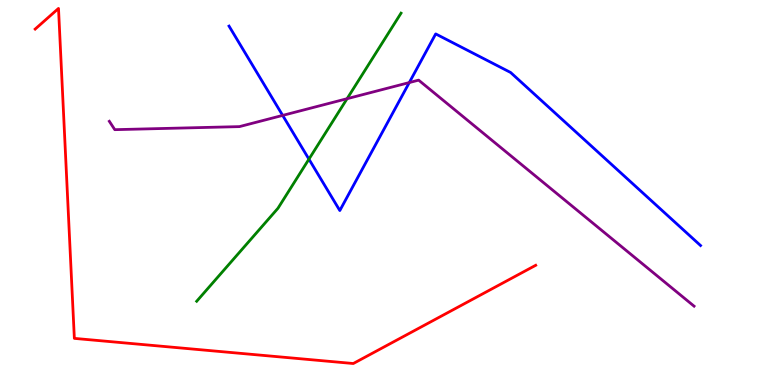[{'lines': ['blue', 'red'], 'intersections': []}, {'lines': ['green', 'red'], 'intersections': []}, {'lines': ['purple', 'red'], 'intersections': []}, {'lines': ['blue', 'green'], 'intersections': [{'x': 3.99, 'y': 5.87}]}, {'lines': ['blue', 'purple'], 'intersections': [{'x': 3.65, 'y': 7.0}, {'x': 5.28, 'y': 7.86}]}, {'lines': ['green', 'purple'], 'intersections': [{'x': 4.48, 'y': 7.44}]}]